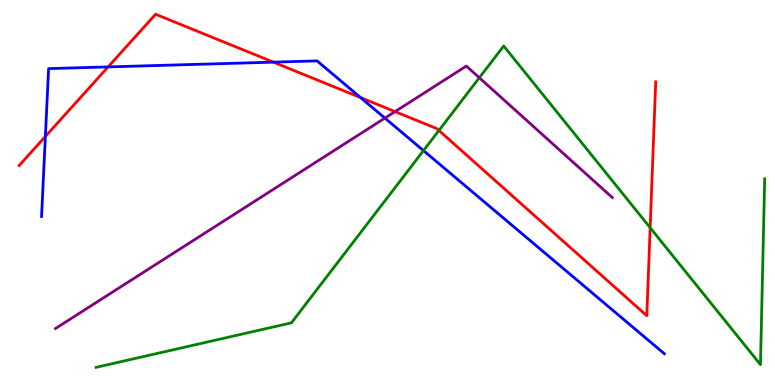[{'lines': ['blue', 'red'], 'intersections': [{'x': 0.585, 'y': 6.46}, {'x': 1.39, 'y': 8.26}, {'x': 3.53, 'y': 8.39}, {'x': 4.65, 'y': 7.46}]}, {'lines': ['green', 'red'], 'intersections': [{'x': 5.66, 'y': 6.61}, {'x': 8.39, 'y': 4.08}]}, {'lines': ['purple', 'red'], 'intersections': [{'x': 5.1, 'y': 7.1}]}, {'lines': ['blue', 'green'], 'intersections': [{'x': 5.46, 'y': 6.09}]}, {'lines': ['blue', 'purple'], 'intersections': [{'x': 4.97, 'y': 6.93}]}, {'lines': ['green', 'purple'], 'intersections': [{'x': 6.18, 'y': 7.98}]}]